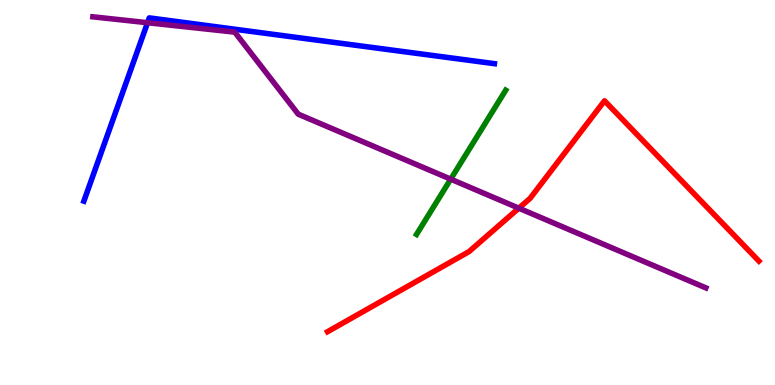[{'lines': ['blue', 'red'], 'intersections': []}, {'lines': ['green', 'red'], 'intersections': []}, {'lines': ['purple', 'red'], 'intersections': [{'x': 6.69, 'y': 4.59}]}, {'lines': ['blue', 'green'], 'intersections': []}, {'lines': ['blue', 'purple'], 'intersections': [{'x': 1.9, 'y': 9.41}]}, {'lines': ['green', 'purple'], 'intersections': [{'x': 5.82, 'y': 5.35}]}]